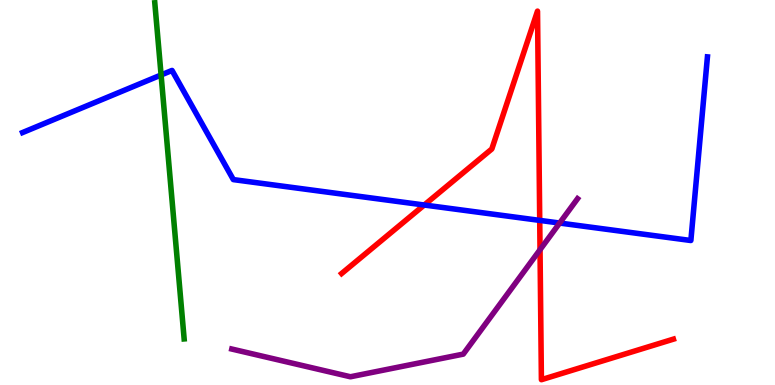[{'lines': ['blue', 'red'], 'intersections': [{'x': 5.47, 'y': 4.67}, {'x': 6.96, 'y': 4.28}]}, {'lines': ['green', 'red'], 'intersections': []}, {'lines': ['purple', 'red'], 'intersections': [{'x': 6.97, 'y': 3.51}]}, {'lines': ['blue', 'green'], 'intersections': [{'x': 2.08, 'y': 8.05}]}, {'lines': ['blue', 'purple'], 'intersections': [{'x': 7.22, 'y': 4.21}]}, {'lines': ['green', 'purple'], 'intersections': []}]